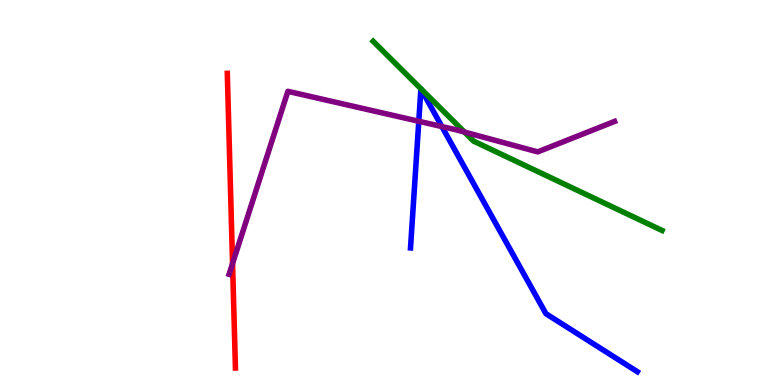[{'lines': ['blue', 'red'], 'intersections': []}, {'lines': ['green', 'red'], 'intersections': []}, {'lines': ['purple', 'red'], 'intersections': [{'x': 3.0, 'y': 3.16}]}, {'lines': ['blue', 'green'], 'intersections': []}, {'lines': ['blue', 'purple'], 'intersections': [{'x': 5.4, 'y': 6.85}, {'x': 5.7, 'y': 6.71}]}, {'lines': ['green', 'purple'], 'intersections': [{'x': 5.99, 'y': 6.57}]}]